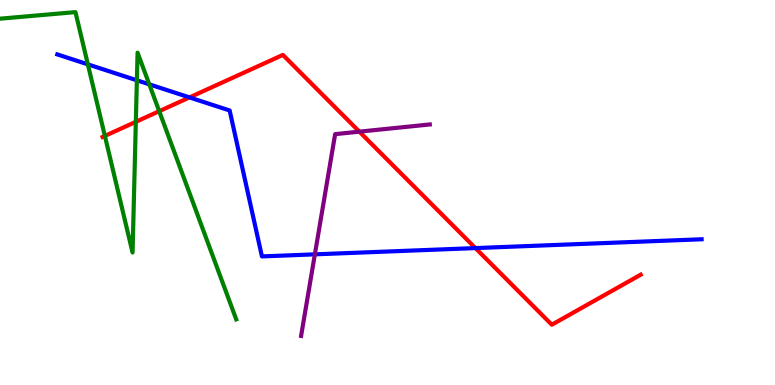[{'lines': ['blue', 'red'], 'intersections': [{'x': 2.44, 'y': 7.47}, {'x': 6.13, 'y': 3.56}]}, {'lines': ['green', 'red'], 'intersections': [{'x': 1.35, 'y': 6.47}, {'x': 1.75, 'y': 6.84}, {'x': 2.05, 'y': 7.11}]}, {'lines': ['purple', 'red'], 'intersections': [{'x': 4.64, 'y': 6.58}]}, {'lines': ['blue', 'green'], 'intersections': [{'x': 1.13, 'y': 8.33}, {'x': 1.77, 'y': 7.91}, {'x': 1.93, 'y': 7.81}]}, {'lines': ['blue', 'purple'], 'intersections': [{'x': 4.06, 'y': 3.39}]}, {'lines': ['green', 'purple'], 'intersections': []}]